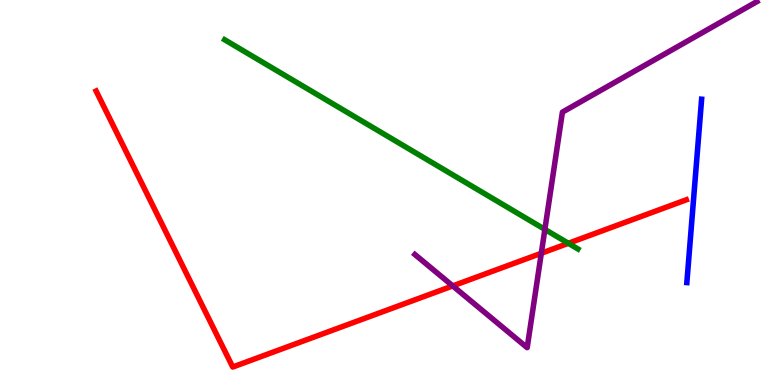[{'lines': ['blue', 'red'], 'intersections': []}, {'lines': ['green', 'red'], 'intersections': [{'x': 7.33, 'y': 3.68}]}, {'lines': ['purple', 'red'], 'intersections': [{'x': 5.84, 'y': 2.57}, {'x': 6.98, 'y': 3.42}]}, {'lines': ['blue', 'green'], 'intersections': []}, {'lines': ['blue', 'purple'], 'intersections': []}, {'lines': ['green', 'purple'], 'intersections': [{'x': 7.03, 'y': 4.04}]}]